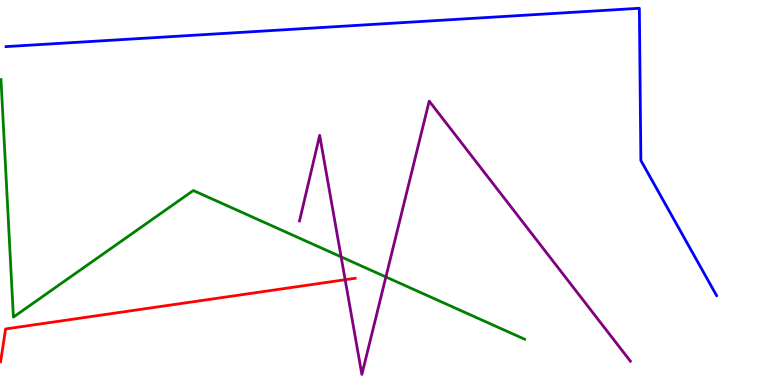[{'lines': ['blue', 'red'], 'intersections': []}, {'lines': ['green', 'red'], 'intersections': []}, {'lines': ['purple', 'red'], 'intersections': [{'x': 4.45, 'y': 2.73}]}, {'lines': ['blue', 'green'], 'intersections': []}, {'lines': ['blue', 'purple'], 'intersections': []}, {'lines': ['green', 'purple'], 'intersections': [{'x': 4.4, 'y': 3.33}, {'x': 4.98, 'y': 2.81}]}]